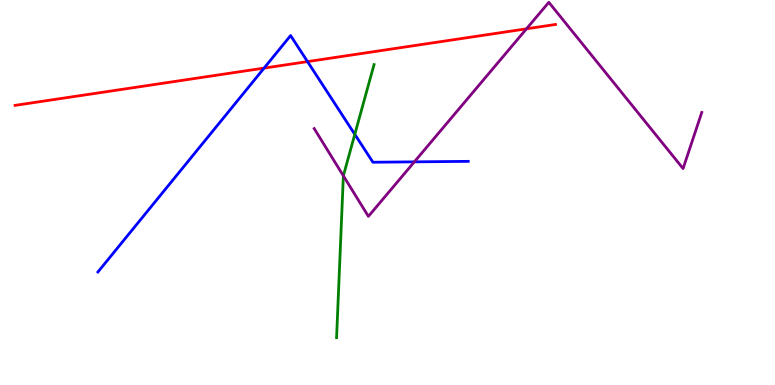[{'lines': ['blue', 'red'], 'intersections': [{'x': 3.41, 'y': 8.23}, {'x': 3.97, 'y': 8.4}]}, {'lines': ['green', 'red'], 'intersections': []}, {'lines': ['purple', 'red'], 'intersections': [{'x': 6.79, 'y': 9.25}]}, {'lines': ['blue', 'green'], 'intersections': [{'x': 4.58, 'y': 6.51}]}, {'lines': ['blue', 'purple'], 'intersections': [{'x': 5.35, 'y': 5.8}]}, {'lines': ['green', 'purple'], 'intersections': [{'x': 4.43, 'y': 5.43}]}]